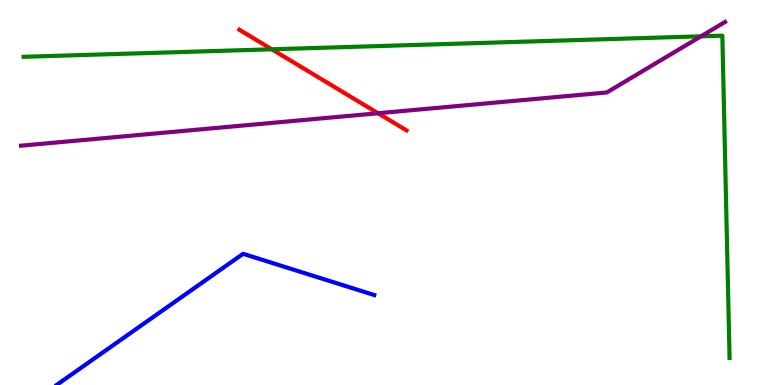[{'lines': ['blue', 'red'], 'intersections': []}, {'lines': ['green', 'red'], 'intersections': [{'x': 3.51, 'y': 8.72}]}, {'lines': ['purple', 'red'], 'intersections': [{'x': 4.88, 'y': 7.06}]}, {'lines': ['blue', 'green'], 'intersections': []}, {'lines': ['blue', 'purple'], 'intersections': []}, {'lines': ['green', 'purple'], 'intersections': [{'x': 9.05, 'y': 9.06}]}]